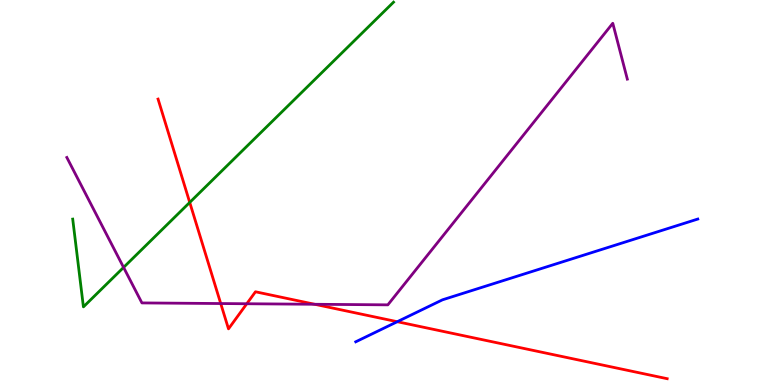[{'lines': ['blue', 'red'], 'intersections': [{'x': 5.13, 'y': 1.64}]}, {'lines': ['green', 'red'], 'intersections': [{'x': 2.45, 'y': 4.74}]}, {'lines': ['purple', 'red'], 'intersections': [{'x': 2.85, 'y': 2.12}, {'x': 3.18, 'y': 2.11}, {'x': 4.06, 'y': 2.1}]}, {'lines': ['blue', 'green'], 'intersections': []}, {'lines': ['blue', 'purple'], 'intersections': []}, {'lines': ['green', 'purple'], 'intersections': [{'x': 1.59, 'y': 3.05}]}]